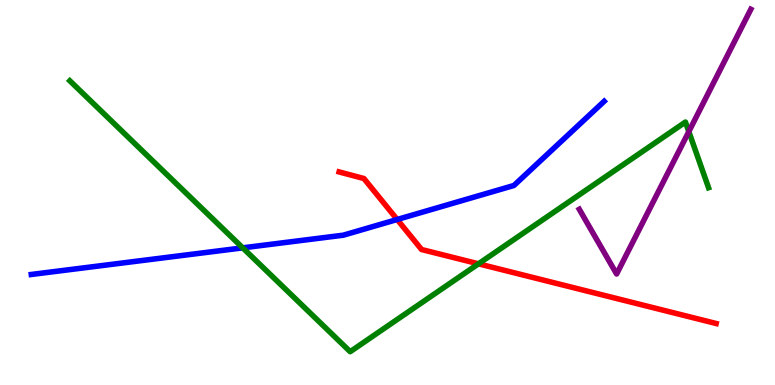[{'lines': ['blue', 'red'], 'intersections': [{'x': 5.12, 'y': 4.3}]}, {'lines': ['green', 'red'], 'intersections': [{'x': 6.17, 'y': 3.15}]}, {'lines': ['purple', 'red'], 'intersections': []}, {'lines': ['blue', 'green'], 'intersections': [{'x': 3.13, 'y': 3.56}]}, {'lines': ['blue', 'purple'], 'intersections': []}, {'lines': ['green', 'purple'], 'intersections': [{'x': 8.89, 'y': 6.58}]}]